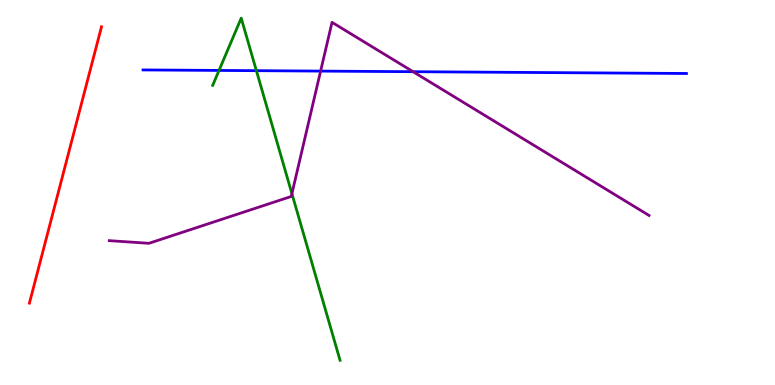[{'lines': ['blue', 'red'], 'intersections': []}, {'lines': ['green', 'red'], 'intersections': []}, {'lines': ['purple', 'red'], 'intersections': []}, {'lines': ['blue', 'green'], 'intersections': [{'x': 2.83, 'y': 8.17}, {'x': 3.31, 'y': 8.16}]}, {'lines': ['blue', 'purple'], 'intersections': [{'x': 4.14, 'y': 8.15}, {'x': 5.33, 'y': 8.14}]}, {'lines': ['green', 'purple'], 'intersections': [{'x': 3.77, 'y': 4.97}]}]